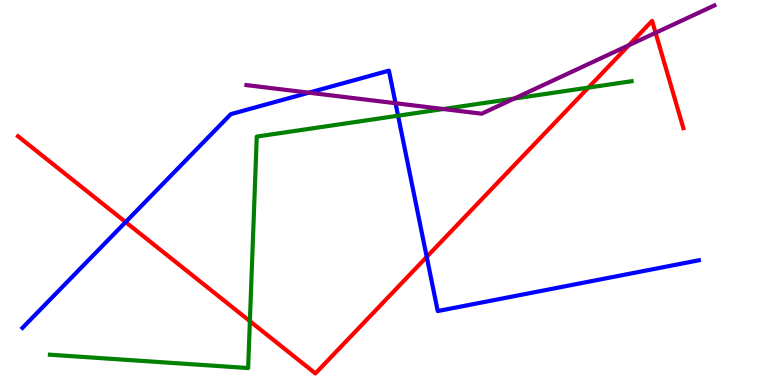[{'lines': ['blue', 'red'], 'intersections': [{'x': 1.62, 'y': 4.23}, {'x': 5.51, 'y': 3.33}]}, {'lines': ['green', 'red'], 'intersections': [{'x': 3.22, 'y': 1.66}, {'x': 7.59, 'y': 7.72}]}, {'lines': ['purple', 'red'], 'intersections': [{'x': 8.11, 'y': 8.83}, {'x': 8.46, 'y': 9.15}]}, {'lines': ['blue', 'green'], 'intersections': [{'x': 5.14, 'y': 6.99}]}, {'lines': ['blue', 'purple'], 'intersections': [{'x': 3.99, 'y': 7.59}, {'x': 5.1, 'y': 7.32}]}, {'lines': ['green', 'purple'], 'intersections': [{'x': 5.72, 'y': 7.17}, {'x': 6.64, 'y': 7.44}]}]